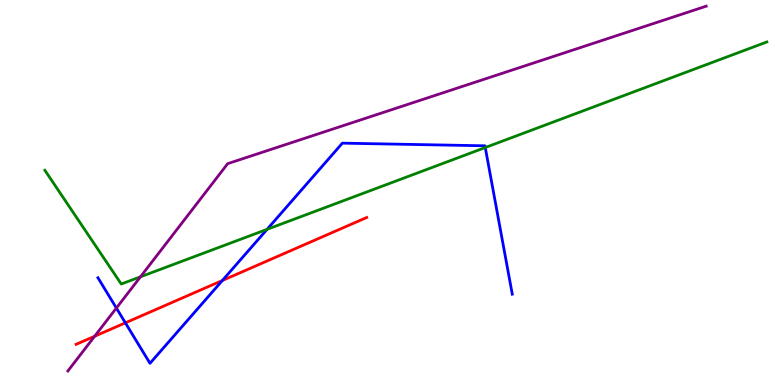[{'lines': ['blue', 'red'], 'intersections': [{'x': 1.62, 'y': 1.61}, {'x': 2.87, 'y': 2.71}]}, {'lines': ['green', 'red'], 'intersections': []}, {'lines': ['purple', 'red'], 'intersections': [{'x': 1.22, 'y': 1.27}]}, {'lines': ['blue', 'green'], 'intersections': [{'x': 3.45, 'y': 4.04}, {'x': 6.26, 'y': 6.17}]}, {'lines': ['blue', 'purple'], 'intersections': [{'x': 1.5, 'y': 2.0}]}, {'lines': ['green', 'purple'], 'intersections': [{'x': 1.81, 'y': 2.81}]}]